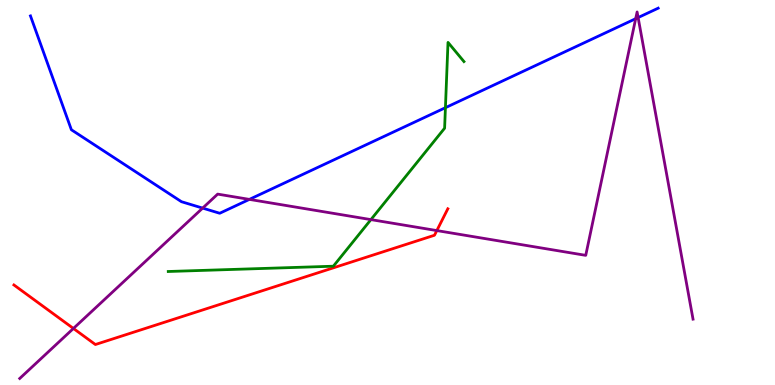[{'lines': ['blue', 'red'], 'intersections': []}, {'lines': ['green', 'red'], 'intersections': []}, {'lines': ['purple', 'red'], 'intersections': [{'x': 0.947, 'y': 1.47}, {'x': 5.64, 'y': 4.01}]}, {'lines': ['blue', 'green'], 'intersections': [{'x': 5.75, 'y': 7.2}]}, {'lines': ['blue', 'purple'], 'intersections': [{'x': 2.61, 'y': 4.59}, {'x': 3.22, 'y': 4.82}, {'x': 8.2, 'y': 9.51}, {'x': 8.23, 'y': 9.54}]}, {'lines': ['green', 'purple'], 'intersections': [{'x': 4.79, 'y': 4.3}]}]